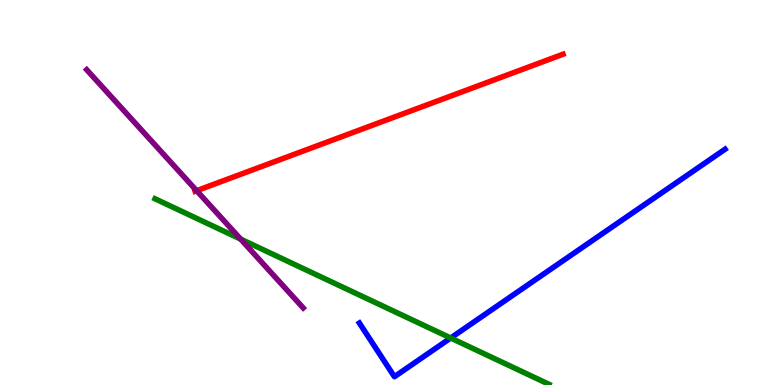[{'lines': ['blue', 'red'], 'intersections': []}, {'lines': ['green', 'red'], 'intersections': []}, {'lines': ['purple', 'red'], 'intersections': [{'x': 2.54, 'y': 5.05}]}, {'lines': ['blue', 'green'], 'intersections': [{'x': 5.82, 'y': 1.22}]}, {'lines': ['blue', 'purple'], 'intersections': []}, {'lines': ['green', 'purple'], 'intersections': [{'x': 3.11, 'y': 3.79}]}]